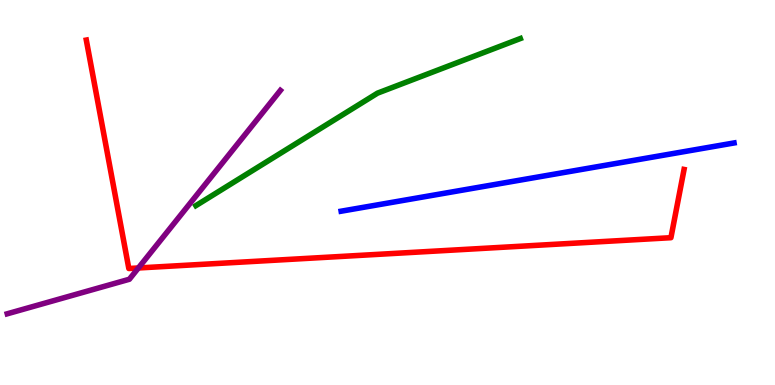[{'lines': ['blue', 'red'], 'intersections': []}, {'lines': ['green', 'red'], 'intersections': []}, {'lines': ['purple', 'red'], 'intersections': [{'x': 1.79, 'y': 3.04}]}, {'lines': ['blue', 'green'], 'intersections': []}, {'lines': ['blue', 'purple'], 'intersections': []}, {'lines': ['green', 'purple'], 'intersections': []}]